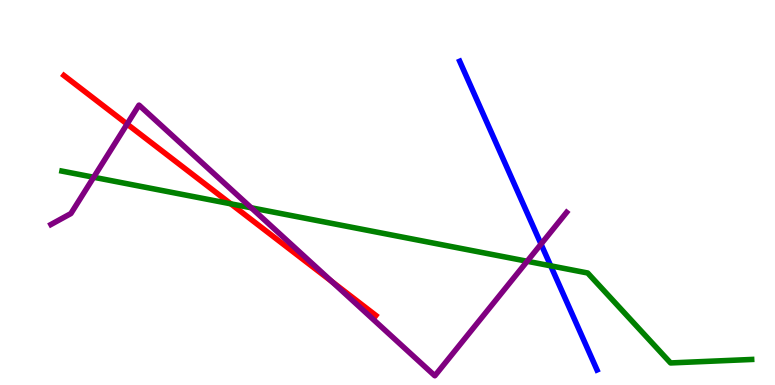[{'lines': ['blue', 'red'], 'intersections': []}, {'lines': ['green', 'red'], 'intersections': [{'x': 2.98, 'y': 4.71}]}, {'lines': ['purple', 'red'], 'intersections': [{'x': 1.64, 'y': 6.78}, {'x': 4.28, 'y': 2.68}]}, {'lines': ['blue', 'green'], 'intersections': [{'x': 7.11, 'y': 3.1}]}, {'lines': ['blue', 'purple'], 'intersections': [{'x': 6.98, 'y': 3.66}]}, {'lines': ['green', 'purple'], 'intersections': [{'x': 1.21, 'y': 5.4}, {'x': 3.24, 'y': 4.6}, {'x': 6.8, 'y': 3.21}]}]